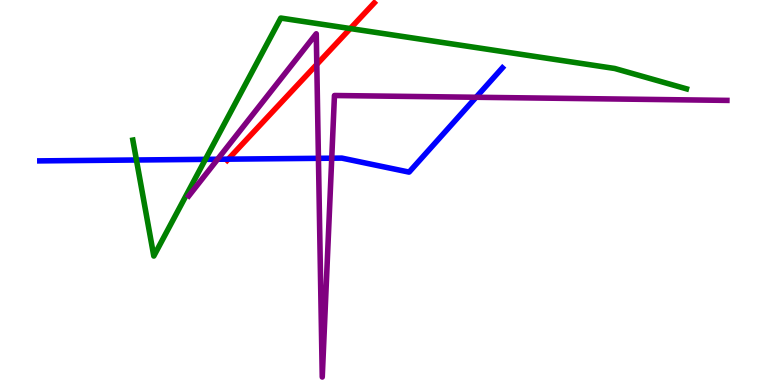[{'lines': ['blue', 'red'], 'intersections': [{'x': 2.95, 'y': 5.87}]}, {'lines': ['green', 'red'], 'intersections': [{'x': 4.52, 'y': 9.26}]}, {'lines': ['purple', 'red'], 'intersections': [{'x': 4.09, 'y': 8.33}]}, {'lines': ['blue', 'green'], 'intersections': [{'x': 1.76, 'y': 5.84}, {'x': 2.65, 'y': 5.86}]}, {'lines': ['blue', 'purple'], 'intersections': [{'x': 2.81, 'y': 5.86}, {'x': 4.11, 'y': 5.89}, {'x': 4.28, 'y': 5.89}, {'x': 6.14, 'y': 7.47}]}, {'lines': ['green', 'purple'], 'intersections': []}]